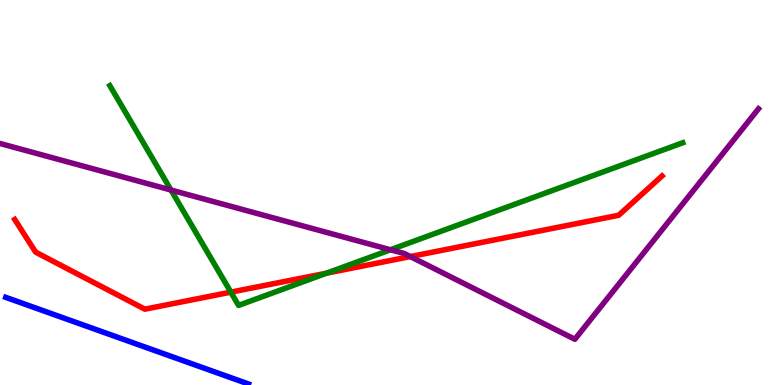[{'lines': ['blue', 'red'], 'intersections': []}, {'lines': ['green', 'red'], 'intersections': [{'x': 2.98, 'y': 2.41}, {'x': 4.21, 'y': 2.9}]}, {'lines': ['purple', 'red'], 'intersections': [{'x': 5.29, 'y': 3.34}]}, {'lines': ['blue', 'green'], 'intersections': []}, {'lines': ['blue', 'purple'], 'intersections': []}, {'lines': ['green', 'purple'], 'intersections': [{'x': 2.21, 'y': 5.06}, {'x': 5.04, 'y': 3.51}]}]